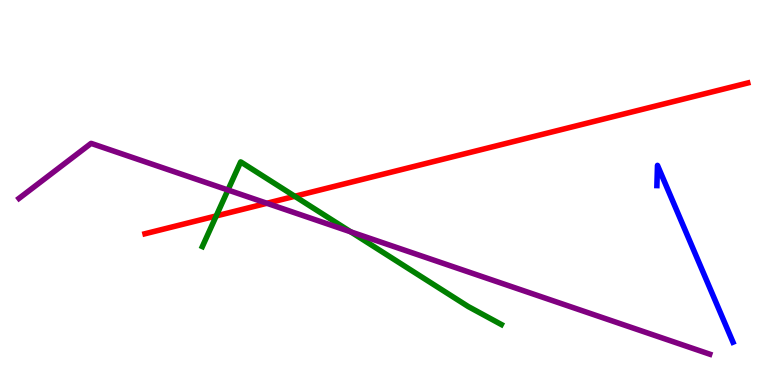[{'lines': ['blue', 'red'], 'intersections': []}, {'lines': ['green', 'red'], 'intersections': [{'x': 2.79, 'y': 4.39}, {'x': 3.8, 'y': 4.9}]}, {'lines': ['purple', 'red'], 'intersections': [{'x': 3.44, 'y': 4.72}]}, {'lines': ['blue', 'green'], 'intersections': []}, {'lines': ['blue', 'purple'], 'intersections': []}, {'lines': ['green', 'purple'], 'intersections': [{'x': 2.94, 'y': 5.06}, {'x': 4.53, 'y': 3.98}]}]